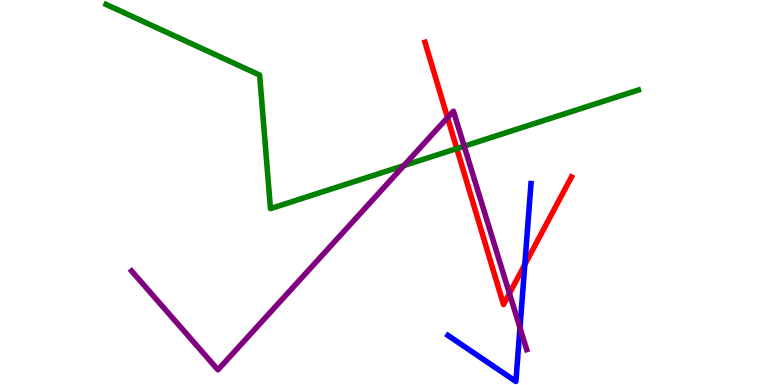[{'lines': ['blue', 'red'], 'intersections': [{'x': 6.77, 'y': 3.13}]}, {'lines': ['green', 'red'], 'intersections': [{'x': 5.89, 'y': 6.14}]}, {'lines': ['purple', 'red'], 'intersections': [{'x': 5.77, 'y': 6.94}, {'x': 6.57, 'y': 2.38}]}, {'lines': ['blue', 'green'], 'intersections': []}, {'lines': ['blue', 'purple'], 'intersections': [{'x': 6.71, 'y': 1.49}]}, {'lines': ['green', 'purple'], 'intersections': [{'x': 5.21, 'y': 5.7}, {'x': 5.99, 'y': 6.2}]}]